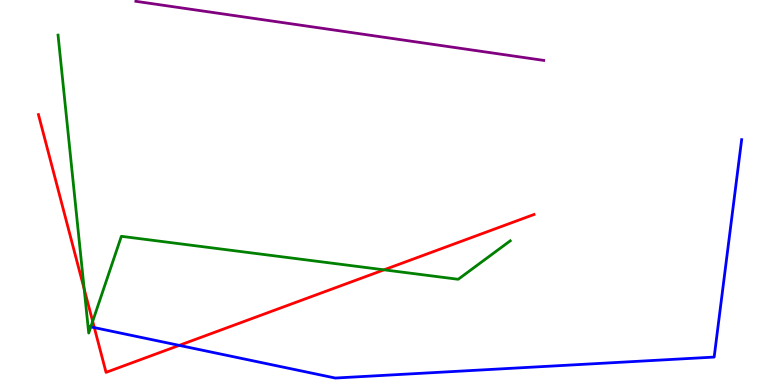[{'lines': ['blue', 'red'], 'intersections': [{'x': 1.22, 'y': 1.49}, {'x': 2.31, 'y': 1.03}]}, {'lines': ['green', 'red'], 'intersections': [{'x': 1.09, 'y': 2.49}, {'x': 1.2, 'y': 1.65}, {'x': 4.96, 'y': 2.99}]}, {'lines': ['purple', 'red'], 'intersections': []}, {'lines': ['blue', 'green'], 'intersections': [{'x': 1.17, 'y': 1.51}]}, {'lines': ['blue', 'purple'], 'intersections': []}, {'lines': ['green', 'purple'], 'intersections': []}]